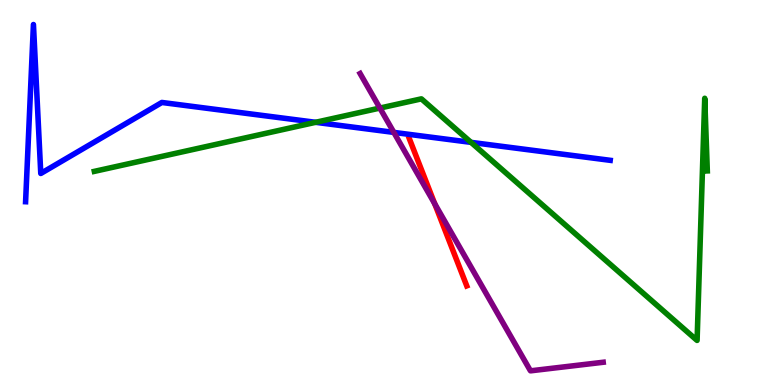[{'lines': ['blue', 'red'], 'intersections': []}, {'lines': ['green', 'red'], 'intersections': []}, {'lines': ['purple', 'red'], 'intersections': [{'x': 5.61, 'y': 4.71}]}, {'lines': ['blue', 'green'], 'intersections': [{'x': 4.07, 'y': 6.82}, {'x': 6.08, 'y': 6.3}]}, {'lines': ['blue', 'purple'], 'intersections': [{'x': 5.08, 'y': 6.56}]}, {'lines': ['green', 'purple'], 'intersections': [{'x': 4.9, 'y': 7.19}]}]